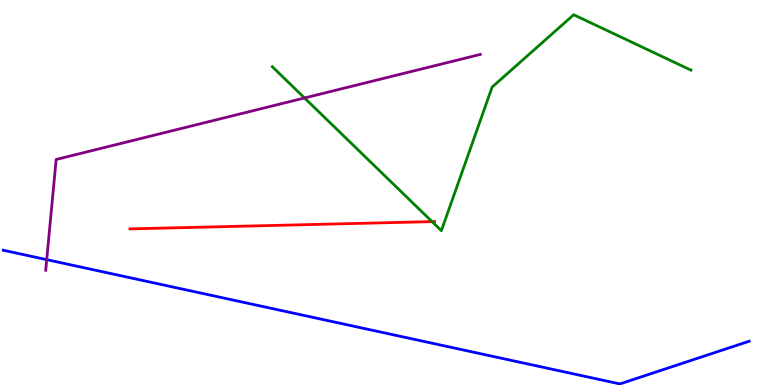[{'lines': ['blue', 'red'], 'intersections': []}, {'lines': ['green', 'red'], 'intersections': [{'x': 5.57, 'y': 4.24}]}, {'lines': ['purple', 'red'], 'intersections': []}, {'lines': ['blue', 'green'], 'intersections': []}, {'lines': ['blue', 'purple'], 'intersections': [{'x': 0.603, 'y': 3.26}]}, {'lines': ['green', 'purple'], 'intersections': [{'x': 3.93, 'y': 7.46}]}]